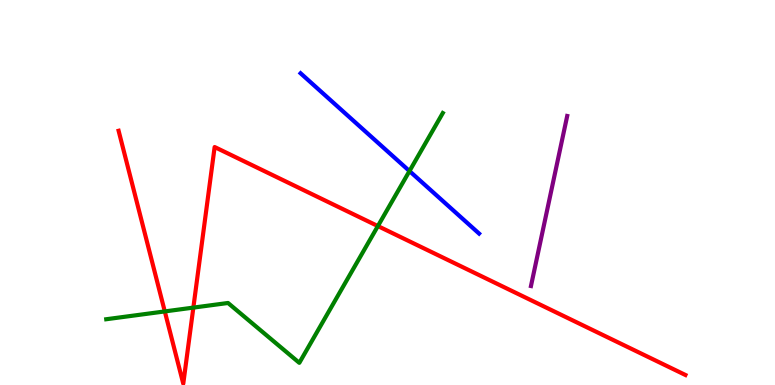[{'lines': ['blue', 'red'], 'intersections': []}, {'lines': ['green', 'red'], 'intersections': [{'x': 2.13, 'y': 1.91}, {'x': 2.49, 'y': 2.01}, {'x': 4.88, 'y': 4.13}]}, {'lines': ['purple', 'red'], 'intersections': []}, {'lines': ['blue', 'green'], 'intersections': [{'x': 5.28, 'y': 5.56}]}, {'lines': ['blue', 'purple'], 'intersections': []}, {'lines': ['green', 'purple'], 'intersections': []}]